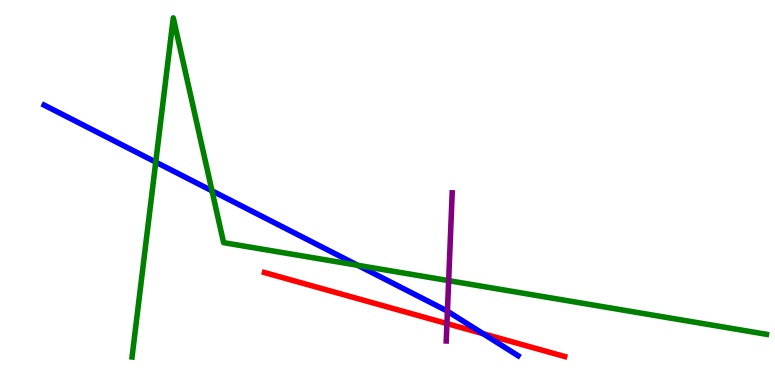[{'lines': ['blue', 'red'], 'intersections': [{'x': 6.23, 'y': 1.33}]}, {'lines': ['green', 'red'], 'intersections': []}, {'lines': ['purple', 'red'], 'intersections': [{'x': 5.77, 'y': 1.6}]}, {'lines': ['blue', 'green'], 'intersections': [{'x': 2.01, 'y': 5.79}, {'x': 2.74, 'y': 5.04}, {'x': 4.62, 'y': 3.11}]}, {'lines': ['blue', 'purple'], 'intersections': [{'x': 5.77, 'y': 1.92}]}, {'lines': ['green', 'purple'], 'intersections': [{'x': 5.79, 'y': 2.71}]}]